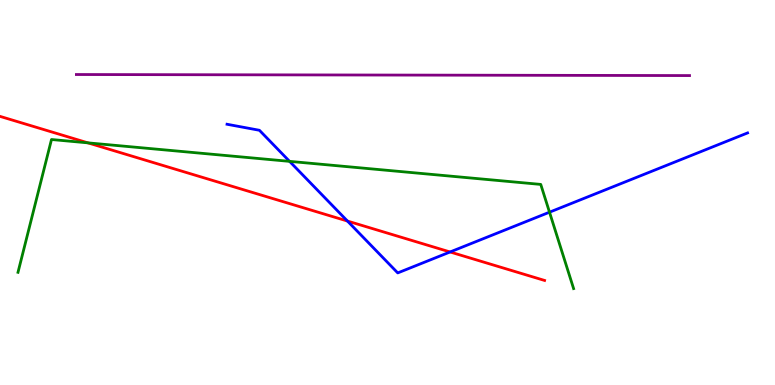[{'lines': ['blue', 'red'], 'intersections': [{'x': 4.48, 'y': 4.26}, {'x': 5.81, 'y': 3.46}]}, {'lines': ['green', 'red'], 'intersections': [{'x': 1.13, 'y': 6.29}]}, {'lines': ['purple', 'red'], 'intersections': []}, {'lines': ['blue', 'green'], 'intersections': [{'x': 3.74, 'y': 5.81}, {'x': 7.09, 'y': 4.49}]}, {'lines': ['blue', 'purple'], 'intersections': []}, {'lines': ['green', 'purple'], 'intersections': []}]